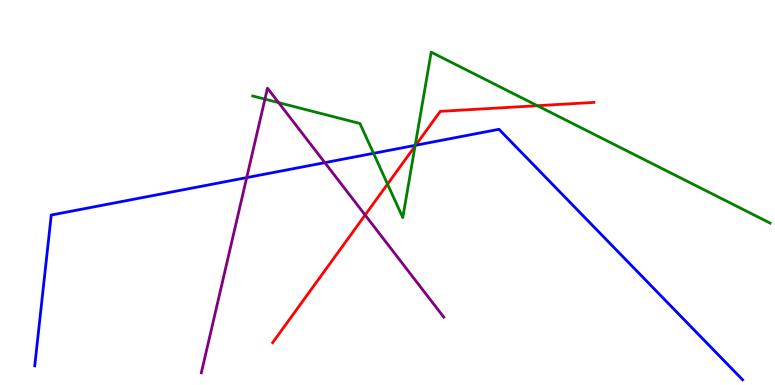[{'lines': ['blue', 'red'], 'intersections': [{'x': 5.36, 'y': 6.23}]}, {'lines': ['green', 'red'], 'intersections': [{'x': 5.0, 'y': 5.22}, {'x': 5.36, 'y': 6.2}, {'x': 6.93, 'y': 7.25}]}, {'lines': ['purple', 'red'], 'intersections': [{'x': 4.71, 'y': 4.41}]}, {'lines': ['blue', 'green'], 'intersections': [{'x': 4.82, 'y': 6.02}, {'x': 5.36, 'y': 6.22}]}, {'lines': ['blue', 'purple'], 'intersections': [{'x': 3.18, 'y': 5.39}, {'x': 4.19, 'y': 5.78}]}, {'lines': ['green', 'purple'], 'intersections': [{'x': 3.42, 'y': 7.43}, {'x': 3.59, 'y': 7.33}]}]